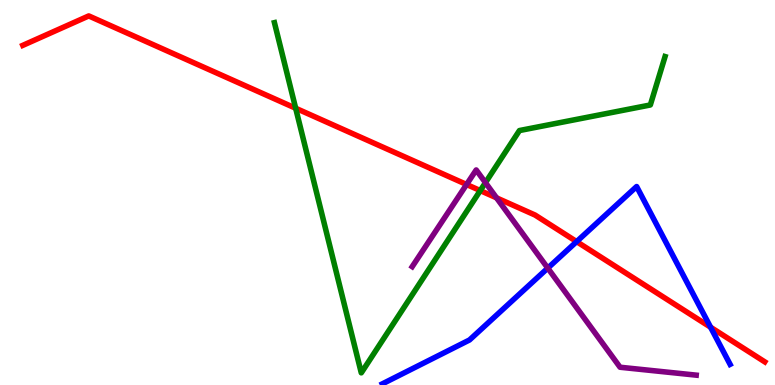[{'lines': ['blue', 'red'], 'intersections': [{'x': 7.44, 'y': 3.72}, {'x': 9.17, 'y': 1.5}]}, {'lines': ['green', 'red'], 'intersections': [{'x': 3.81, 'y': 7.19}, {'x': 6.2, 'y': 5.05}]}, {'lines': ['purple', 'red'], 'intersections': [{'x': 6.02, 'y': 5.21}, {'x': 6.41, 'y': 4.86}]}, {'lines': ['blue', 'green'], 'intersections': []}, {'lines': ['blue', 'purple'], 'intersections': [{'x': 7.07, 'y': 3.04}]}, {'lines': ['green', 'purple'], 'intersections': [{'x': 6.26, 'y': 5.26}]}]